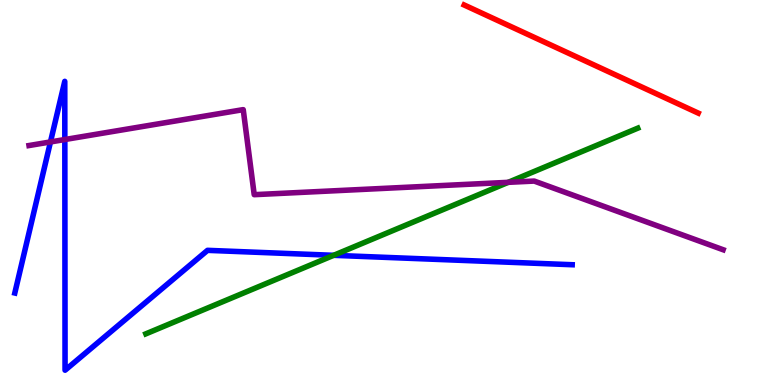[{'lines': ['blue', 'red'], 'intersections': []}, {'lines': ['green', 'red'], 'intersections': []}, {'lines': ['purple', 'red'], 'intersections': []}, {'lines': ['blue', 'green'], 'intersections': [{'x': 4.31, 'y': 3.37}]}, {'lines': ['blue', 'purple'], 'intersections': [{'x': 0.651, 'y': 6.31}, {'x': 0.837, 'y': 6.38}]}, {'lines': ['green', 'purple'], 'intersections': [{'x': 6.56, 'y': 5.26}]}]